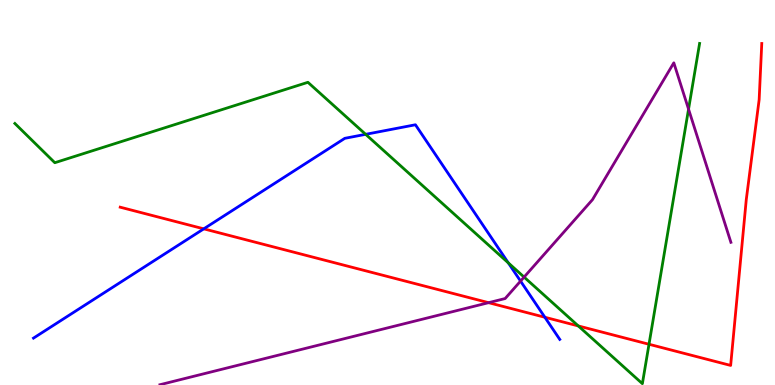[{'lines': ['blue', 'red'], 'intersections': [{'x': 2.63, 'y': 4.06}, {'x': 7.03, 'y': 1.76}]}, {'lines': ['green', 'red'], 'intersections': [{'x': 7.46, 'y': 1.53}, {'x': 8.37, 'y': 1.06}]}, {'lines': ['purple', 'red'], 'intersections': [{'x': 6.3, 'y': 2.14}]}, {'lines': ['blue', 'green'], 'intersections': [{'x': 4.72, 'y': 6.51}, {'x': 6.56, 'y': 3.17}]}, {'lines': ['blue', 'purple'], 'intersections': [{'x': 6.72, 'y': 2.7}]}, {'lines': ['green', 'purple'], 'intersections': [{'x': 6.76, 'y': 2.8}, {'x': 8.88, 'y': 7.16}]}]